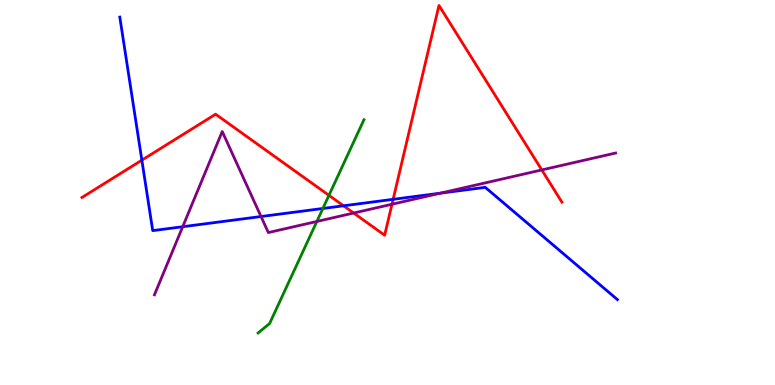[{'lines': ['blue', 'red'], 'intersections': [{'x': 1.83, 'y': 5.84}, {'x': 4.43, 'y': 4.65}, {'x': 5.07, 'y': 4.82}]}, {'lines': ['green', 'red'], 'intersections': [{'x': 4.24, 'y': 4.93}]}, {'lines': ['purple', 'red'], 'intersections': [{'x': 4.56, 'y': 4.47}, {'x': 5.06, 'y': 4.69}, {'x': 6.99, 'y': 5.59}]}, {'lines': ['blue', 'green'], 'intersections': [{'x': 4.17, 'y': 4.59}]}, {'lines': ['blue', 'purple'], 'intersections': [{'x': 2.36, 'y': 4.11}, {'x': 3.37, 'y': 4.38}, {'x': 5.68, 'y': 4.98}]}, {'lines': ['green', 'purple'], 'intersections': [{'x': 4.09, 'y': 4.25}]}]